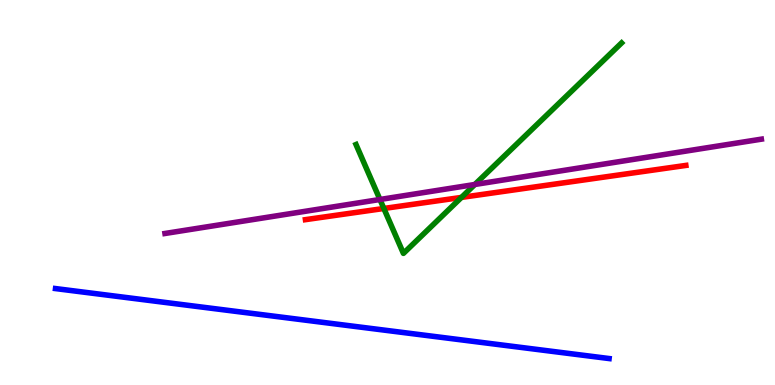[{'lines': ['blue', 'red'], 'intersections': []}, {'lines': ['green', 'red'], 'intersections': [{'x': 4.95, 'y': 4.59}, {'x': 5.95, 'y': 4.87}]}, {'lines': ['purple', 'red'], 'intersections': []}, {'lines': ['blue', 'green'], 'intersections': []}, {'lines': ['blue', 'purple'], 'intersections': []}, {'lines': ['green', 'purple'], 'intersections': [{'x': 4.9, 'y': 4.82}, {'x': 6.13, 'y': 5.21}]}]